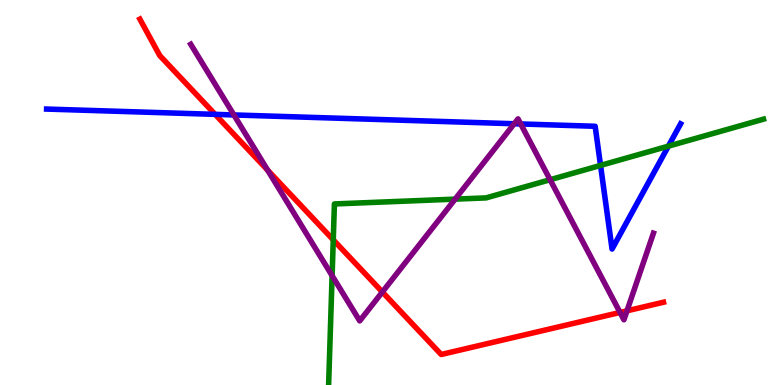[{'lines': ['blue', 'red'], 'intersections': [{'x': 2.78, 'y': 7.03}]}, {'lines': ['green', 'red'], 'intersections': [{'x': 4.3, 'y': 3.77}]}, {'lines': ['purple', 'red'], 'intersections': [{'x': 3.45, 'y': 5.58}, {'x': 4.93, 'y': 2.42}, {'x': 8.0, 'y': 1.88}, {'x': 8.09, 'y': 1.93}]}, {'lines': ['blue', 'green'], 'intersections': [{'x': 7.75, 'y': 5.7}, {'x': 8.62, 'y': 6.2}]}, {'lines': ['blue', 'purple'], 'intersections': [{'x': 3.02, 'y': 7.01}, {'x': 6.64, 'y': 6.79}, {'x': 6.72, 'y': 6.78}]}, {'lines': ['green', 'purple'], 'intersections': [{'x': 4.29, 'y': 2.84}, {'x': 5.87, 'y': 4.83}, {'x': 7.1, 'y': 5.33}]}]